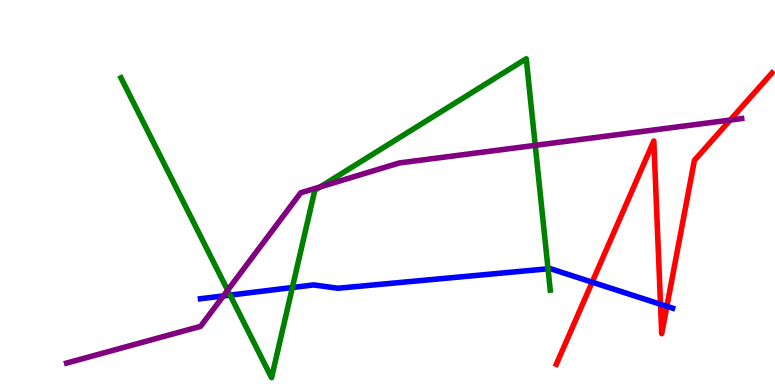[{'lines': ['blue', 'red'], 'intersections': [{'x': 7.64, 'y': 2.67}, {'x': 8.52, 'y': 2.1}, {'x': 8.6, 'y': 2.04}]}, {'lines': ['green', 'red'], 'intersections': []}, {'lines': ['purple', 'red'], 'intersections': [{'x': 9.42, 'y': 6.88}]}, {'lines': ['blue', 'green'], 'intersections': [{'x': 2.97, 'y': 2.33}, {'x': 3.77, 'y': 2.53}, {'x': 7.07, 'y': 3.02}]}, {'lines': ['blue', 'purple'], 'intersections': [{'x': 2.88, 'y': 2.31}]}, {'lines': ['green', 'purple'], 'intersections': [{'x': 2.94, 'y': 2.46}, {'x': 4.13, 'y': 5.15}, {'x': 6.91, 'y': 6.22}]}]